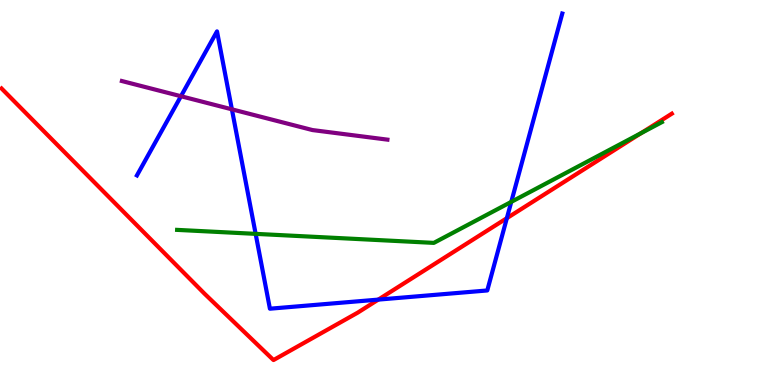[{'lines': ['blue', 'red'], 'intersections': [{'x': 4.88, 'y': 2.22}, {'x': 6.54, 'y': 4.33}]}, {'lines': ['green', 'red'], 'intersections': [{'x': 8.27, 'y': 6.54}]}, {'lines': ['purple', 'red'], 'intersections': []}, {'lines': ['blue', 'green'], 'intersections': [{'x': 3.3, 'y': 3.93}, {'x': 6.6, 'y': 4.76}]}, {'lines': ['blue', 'purple'], 'intersections': [{'x': 2.33, 'y': 7.5}, {'x': 2.99, 'y': 7.16}]}, {'lines': ['green', 'purple'], 'intersections': []}]